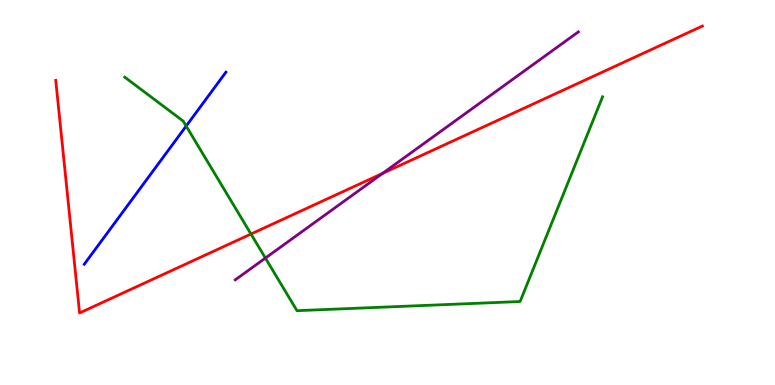[{'lines': ['blue', 'red'], 'intersections': []}, {'lines': ['green', 'red'], 'intersections': [{'x': 3.24, 'y': 3.92}]}, {'lines': ['purple', 'red'], 'intersections': [{'x': 4.94, 'y': 5.5}]}, {'lines': ['blue', 'green'], 'intersections': [{'x': 2.4, 'y': 6.73}]}, {'lines': ['blue', 'purple'], 'intersections': []}, {'lines': ['green', 'purple'], 'intersections': [{'x': 3.42, 'y': 3.3}]}]